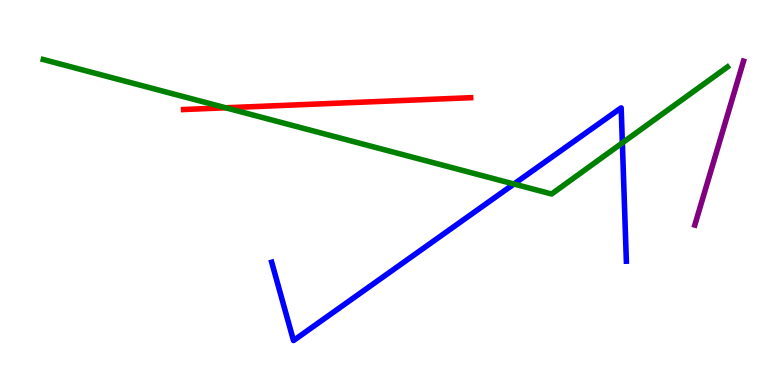[{'lines': ['blue', 'red'], 'intersections': []}, {'lines': ['green', 'red'], 'intersections': [{'x': 2.91, 'y': 7.2}]}, {'lines': ['purple', 'red'], 'intersections': []}, {'lines': ['blue', 'green'], 'intersections': [{'x': 6.63, 'y': 5.22}, {'x': 8.03, 'y': 6.29}]}, {'lines': ['blue', 'purple'], 'intersections': []}, {'lines': ['green', 'purple'], 'intersections': []}]